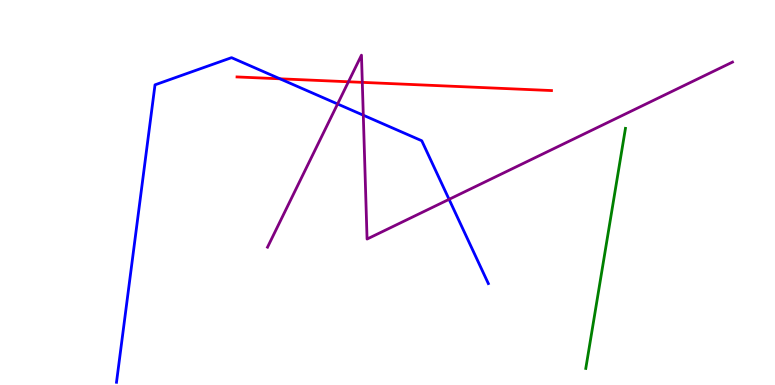[{'lines': ['blue', 'red'], 'intersections': [{'x': 3.61, 'y': 7.95}]}, {'lines': ['green', 'red'], 'intersections': []}, {'lines': ['purple', 'red'], 'intersections': [{'x': 4.5, 'y': 7.88}, {'x': 4.67, 'y': 7.86}]}, {'lines': ['blue', 'green'], 'intersections': []}, {'lines': ['blue', 'purple'], 'intersections': [{'x': 4.36, 'y': 7.3}, {'x': 4.69, 'y': 7.01}, {'x': 5.79, 'y': 4.82}]}, {'lines': ['green', 'purple'], 'intersections': []}]